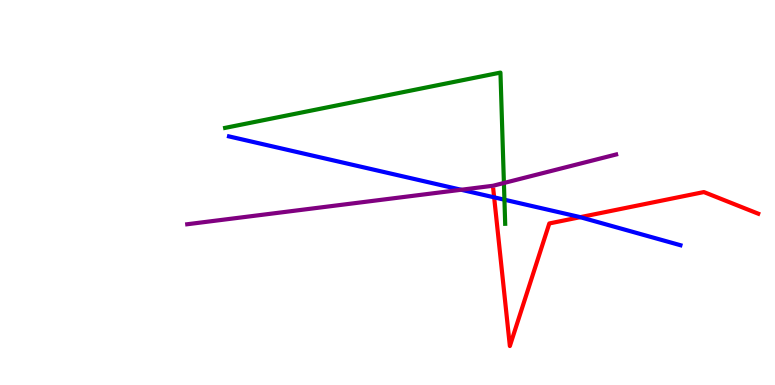[{'lines': ['blue', 'red'], 'intersections': [{'x': 6.38, 'y': 4.87}, {'x': 7.49, 'y': 4.36}]}, {'lines': ['green', 'red'], 'intersections': []}, {'lines': ['purple', 'red'], 'intersections': []}, {'lines': ['blue', 'green'], 'intersections': [{'x': 6.51, 'y': 4.81}]}, {'lines': ['blue', 'purple'], 'intersections': [{'x': 5.95, 'y': 5.07}]}, {'lines': ['green', 'purple'], 'intersections': [{'x': 6.5, 'y': 5.25}]}]